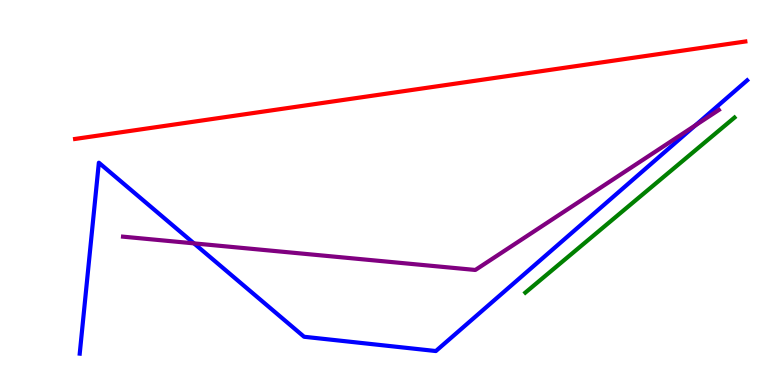[{'lines': ['blue', 'red'], 'intersections': []}, {'lines': ['green', 'red'], 'intersections': []}, {'lines': ['purple', 'red'], 'intersections': []}, {'lines': ['blue', 'green'], 'intersections': []}, {'lines': ['blue', 'purple'], 'intersections': [{'x': 2.5, 'y': 3.68}, {'x': 8.97, 'y': 6.74}]}, {'lines': ['green', 'purple'], 'intersections': []}]